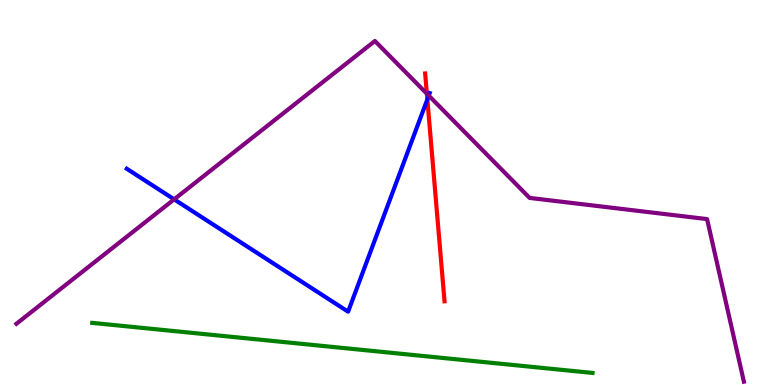[{'lines': ['blue', 'red'], 'intersections': [{'x': 5.51, 'y': 7.42}]}, {'lines': ['green', 'red'], 'intersections': []}, {'lines': ['purple', 'red'], 'intersections': [{'x': 5.51, 'y': 7.57}]}, {'lines': ['blue', 'green'], 'intersections': []}, {'lines': ['blue', 'purple'], 'intersections': [{'x': 2.25, 'y': 4.82}, {'x': 5.53, 'y': 7.52}]}, {'lines': ['green', 'purple'], 'intersections': []}]